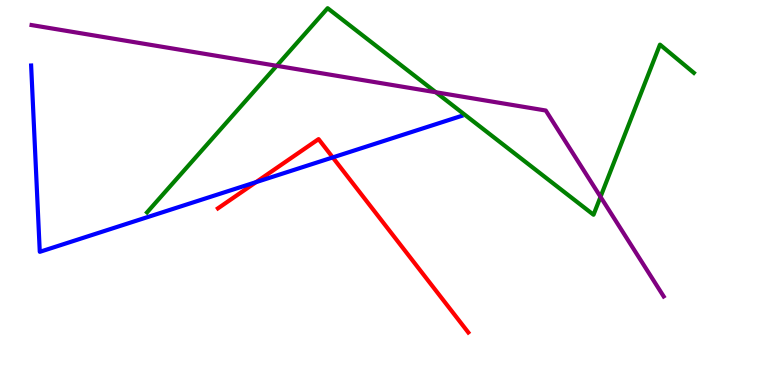[{'lines': ['blue', 'red'], 'intersections': [{'x': 3.3, 'y': 5.27}, {'x': 4.29, 'y': 5.91}]}, {'lines': ['green', 'red'], 'intersections': []}, {'lines': ['purple', 'red'], 'intersections': []}, {'lines': ['blue', 'green'], 'intersections': []}, {'lines': ['blue', 'purple'], 'intersections': []}, {'lines': ['green', 'purple'], 'intersections': [{'x': 3.57, 'y': 8.29}, {'x': 5.62, 'y': 7.6}, {'x': 7.75, 'y': 4.89}]}]